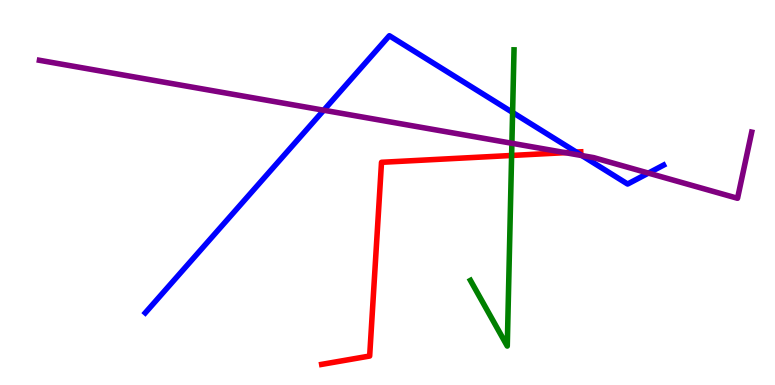[{'lines': ['blue', 'red'], 'intersections': [{'x': 7.44, 'y': 6.05}]}, {'lines': ['green', 'red'], 'intersections': [{'x': 6.6, 'y': 5.96}]}, {'lines': ['purple', 'red'], 'intersections': [{'x': 7.29, 'y': 6.04}]}, {'lines': ['blue', 'green'], 'intersections': [{'x': 6.61, 'y': 7.08}]}, {'lines': ['blue', 'purple'], 'intersections': [{'x': 4.18, 'y': 7.14}, {'x': 7.51, 'y': 5.96}, {'x': 8.37, 'y': 5.5}]}, {'lines': ['green', 'purple'], 'intersections': [{'x': 6.61, 'y': 6.28}]}]